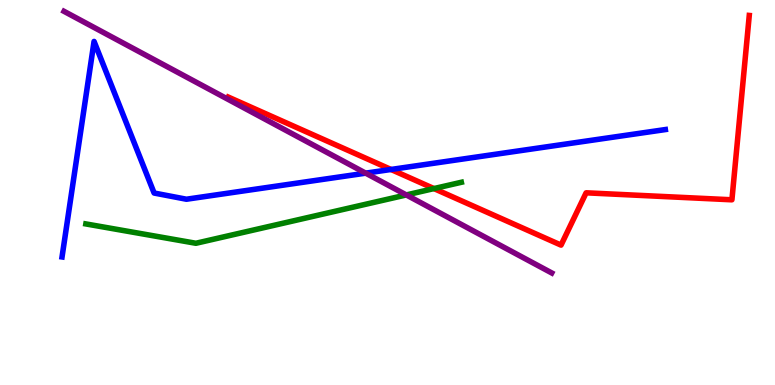[{'lines': ['blue', 'red'], 'intersections': [{'x': 5.05, 'y': 5.6}]}, {'lines': ['green', 'red'], 'intersections': [{'x': 5.6, 'y': 5.1}]}, {'lines': ['purple', 'red'], 'intersections': []}, {'lines': ['blue', 'green'], 'intersections': []}, {'lines': ['blue', 'purple'], 'intersections': [{'x': 4.72, 'y': 5.5}]}, {'lines': ['green', 'purple'], 'intersections': [{'x': 5.24, 'y': 4.94}]}]